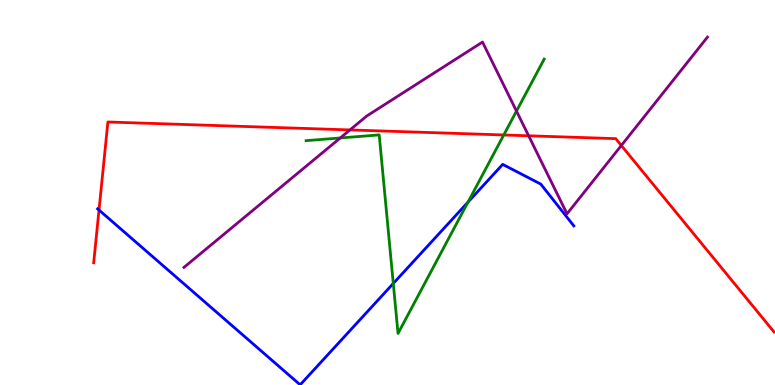[{'lines': ['blue', 'red'], 'intersections': [{'x': 1.28, 'y': 4.54}]}, {'lines': ['green', 'red'], 'intersections': [{'x': 6.5, 'y': 6.49}]}, {'lines': ['purple', 'red'], 'intersections': [{'x': 4.52, 'y': 6.63}, {'x': 6.82, 'y': 6.47}, {'x': 8.02, 'y': 6.22}]}, {'lines': ['blue', 'green'], 'intersections': [{'x': 5.07, 'y': 2.64}, {'x': 6.04, 'y': 4.75}]}, {'lines': ['blue', 'purple'], 'intersections': []}, {'lines': ['green', 'purple'], 'intersections': [{'x': 4.39, 'y': 6.42}, {'x': 6.66, 'y': 7.11}]}]